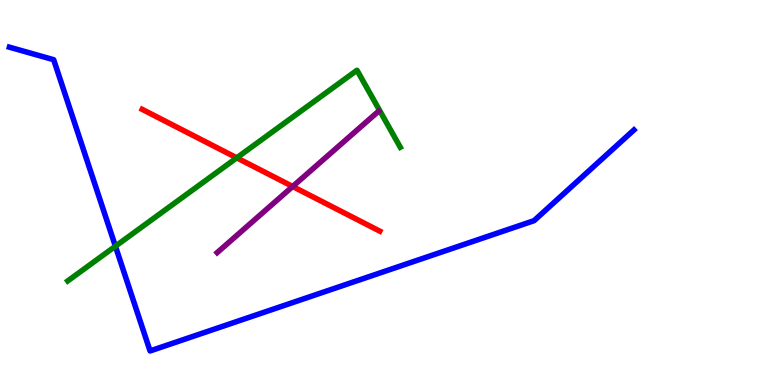[{'lines': ['blue', 'red'], 'intersections': []}, {'lines': ['green', 'red'], 'intersections': [{'x': 3.05, 'y': 5.9}]}, {'lines': ['purple', 'red'], 'intersections': [{'x': 3.78, 'y': 5.16}]}, {'lines': ['blue', 'green'], 'intersections': [{'x': 1.49, 'y': 3.6}]}, {'lines': ['blue', 'purple'], 'intersections': []}, {'lines': ['green', 'purple'], 'intersections': []}]